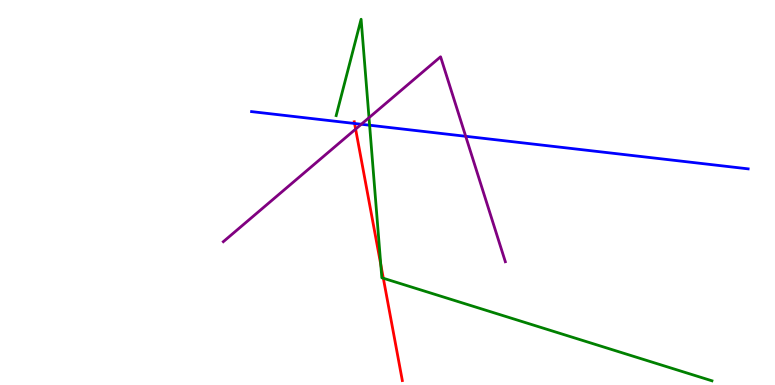[{'lines': ['blue', 'red'], 'intersections': [{'x': 4.58, 'y': 6.79}]}, {'lines': ['green', 'red'], 'intersections': [{'x': 4.91, 'y': 3.13}, {'x': 4.95, 'y': 2.77}]}, {'lines': ['purple', 'red'], 'intersections': [{'x': 4.59, 'y': 6.65}]}, {'lines': ['blue', 'green'], 'intersections': [{'x': 4.77, 'y': 6.75}]}, {'lines': ['blue', 'purple'], 'intersections': [{'x': 4.66, 'y': 6.77}, {'x': 6.01, 'y': 6.46}]}, {'lines': ['green', 'purple'], 'intersections': [{'x': 4.76, 'y': 6.94}]}]